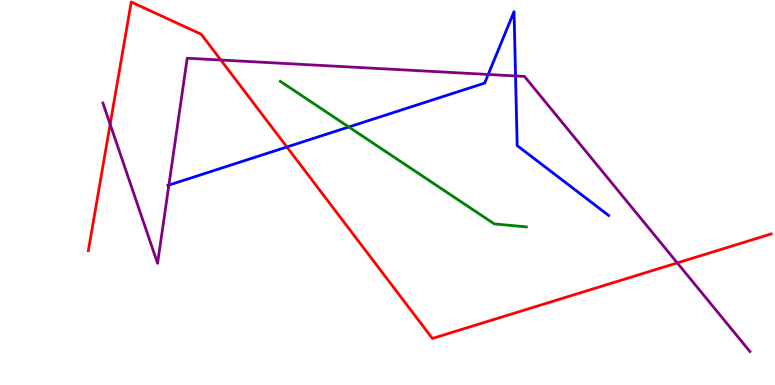[{'lines': ['blue', 'red'], 'intersections': [{'x': 3.7, 'y': 6.18}]}, {'lines': ['green', 'red'], 'intersections': []}, {'lines': ['purple', 'red'], 'intersections': [{'x': 1.42, 'y': 6.77}, {'x': 2.85, 'y': 8.44}, {'x': 8.74, 'y': 3.17}]}, {'lines': ['blue', 'green'], 'intersections': [{'x': 4.5, 'y': 6.7}]}, {'lines': ['blue', 'purple'], 'intersections': [{'x': 2.18, 'y': 5.19}, {'x': 6.3, 'y': 8.07}, {'x': 6.65, 'y': 8.03}]}, {'lines': ['green', 'purple'], 'intersections': []}]